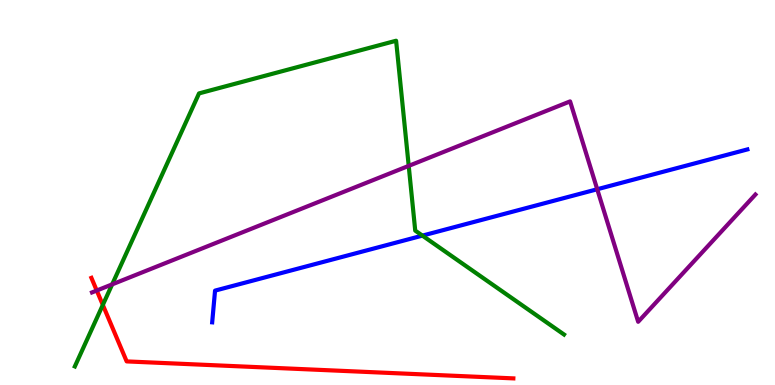[{'lines': ['blue', 'red'], 'intersections': []}, {'lines': ['green', 'red'], 'intersections': [{'x': 1.33, 'y': 2.08}]}, {'lines': ['purple', 'red'], 'intersections': [{'x': 1.25, 'y': 2.45}]}, {'lines': ['blue', 'green'], 'intersections': [{'x': 5.45, 'y': 3.88}]}, {'lines': ['blue', 'purple'], 'intersections': [{'x': 7.71, 'y': 5.08}]}, {'lines': ['green', 'purple'], 'intersections': [{'x': 1.45, 'y': 2.61}, {'x': 5.27, 'y': 5.69}]}]